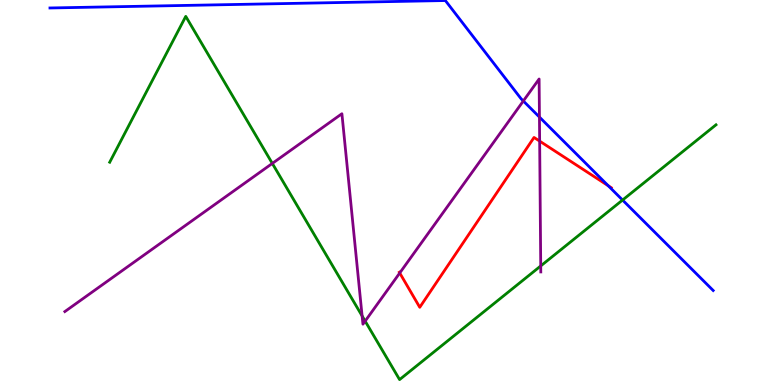[{'lines': ['blue', 'red'], 'intersections': [{'x': 7.85, 'y': 5.18}]}, {'lines': ['green', 'red'], 'intersections': []}, {'lines': ['purple', 'red'], 'intersections': [{'x': 5.16, 'y': 2.91}, {'x': 6.96, 'y': 6.33}]}, {'lines': ['blue', 'green'], 'intersections': [{'x': 8.03, 'y': 4.8}]}, {'lines': ['blue', 'purple'], 'intersections': [{'x': 6.75, 'y': 7.38}, {'x': 6.96, 'y': 6.96}]}, {'lines': ['green', 'purple'], 'intersections': [{'x': 3.51, 'y': 5.76}, {'x': 4.67, 'y': 1.79}, {'x': 4.71, 'y': 1.66}, {'x': 6.98, 'y': 3.09}]}]